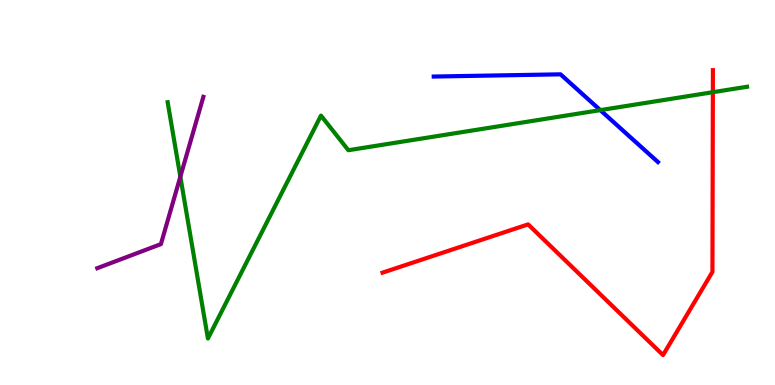[{'lines': ['blue', 'red'], 'intersections': []}, {'lines': ['green', 'red'], 'intersections': [{'x': 9.2, 'y': 7.61}]}, {'lines': ['purple', 'red'], 'intersections': []}, {'lines': ['blue', 'green'], 'intersections': [{'x': 7.75, 'y': 7.14}]}, {'lines': ['blue', 'purple'], 'intersections': []}, {'lines': ['green', 'purple'], 'intersections': [{'x': 2.33, 'y': 5.41}]}]